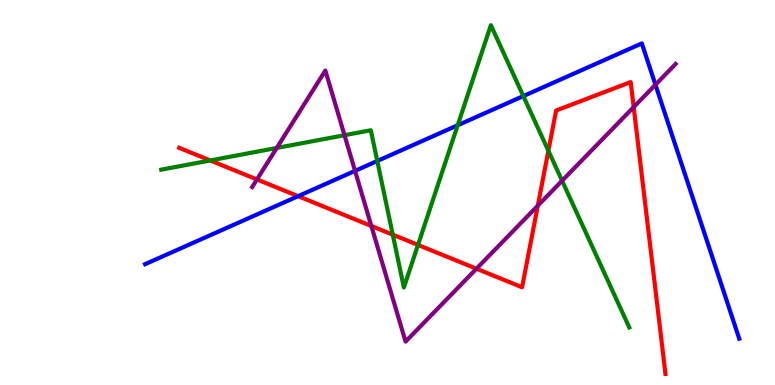[{'lines': ['blue', 'red'], 'intersections': [{'x': 3.85, 'y': 4.9}]}, {'lines': ['green', 'red'], 'intersections': [{'x': 2.71, 'y': 5.83}, {'x': 5.07, 'y': 3.9}, {'x': 5.39, 'y': 3.64}, {'x': 7.08, 'y': 6.08}]}, {'lines': ['purple', 'red'], 'intersections': [{'x': 3.32, 'y': 5.34}, {'x': 4.79, 'y': 4.13}, {'x': 6.15, 'y': 3.02}, {'x': 6.94, 'y': 4.66}, {'x': 8.18, 'y': 7.22}]}, {'lines': ['blue', 'green'], 'intersections': [{'x': 4.87, 'y': 5.82}, {'x': 5.91, 'y': 6.75}, {'x': 6.75, 'y': 7.5}]}, {'lines': ['blue', 'purple'], 'intersections': [{'x': 4.58, 'y': 5.56}, {'x': 8.46, 'y': 7.8}]}, {'lines': ['green', 'purple'], 'intersections': [{'x': 3.57, 'y': 6.16}, {'x': 4.45, 'y': 6.49}, {'x': 7.25, 'y': 5.31}]}]